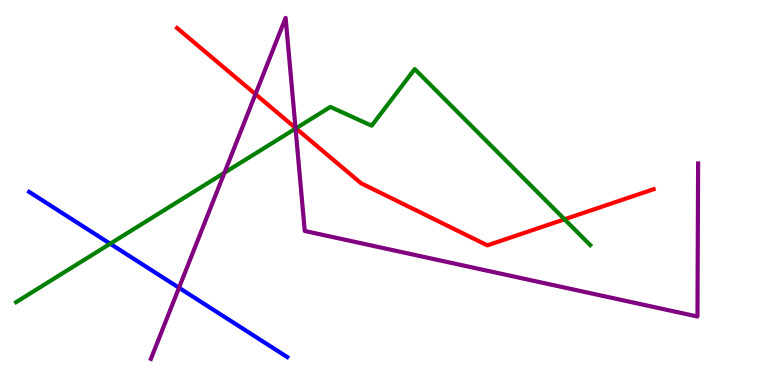[{'lines': ['blue', 'red'], 'intersections': []}, {'lines': ['green', 'red'], 'intersections': [{'x': 3.82, 'y': 6.67}, {'x': 7.28, 'y': 4.3}]}, {'lines': ['purple', 'red'], 'intersections': [{'x': 3.3, 'y': 7.55}, {'x': 3.81, 'y': 6.68}]}, {'lines': ['blue', 'green'], 'intersections': [{'x': 1.42, 'y': 3.67}]}, {'lines': ['blue', 'purple'], 'intersections': [{'x': 2.31, 'y': 2.53}]}, {'lines': ['green', 'purple'], 'intersections': [{'x': 2.9, 'y': 5.51}, {'x': 3.81, 'y': 6.66}]}]